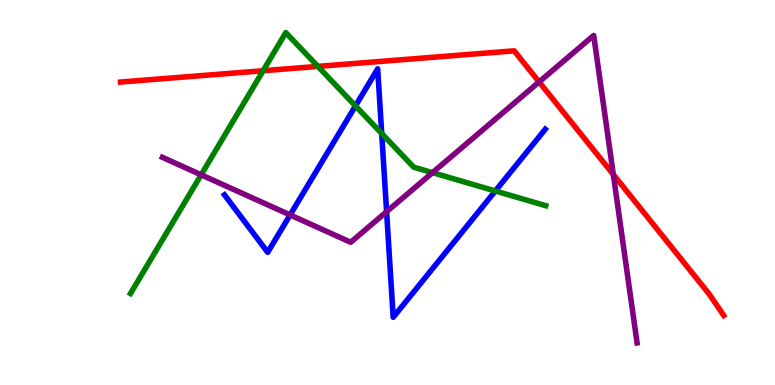[{'lines': ['blue', 'red'], 'intersections': []}, {'lines': ['green', 'red'], 'intersections': [{'x': 3.39, 'y': 8.16}, {'x': 4.1, 'y': 8.28}]}, {'lines': ['purple', 'red'], 'intersections': [{'x': 6.96, 'y': 7.87}, {'x': 7.91, 'y': 5.47}]}, {'lines': ['blue', 'green'], 'intersections': [{'x': 4.59, 'y': 7.25}, {'x': 4.93, 'y': 6.53}, {'x': 6.39, 'y': 5.04}]}, {'lines': ['blue', 'purple'], 'intersections': [{'x': 3.74, 'y': 4.42}, {'x': 4.99, 'y': 4.5}]}, {'lines': ['green', 'purple'], 'intersections': [{'x': 2.6, 'y': 5.46}, {'x': 5.58, 'y': 5.52}]}]